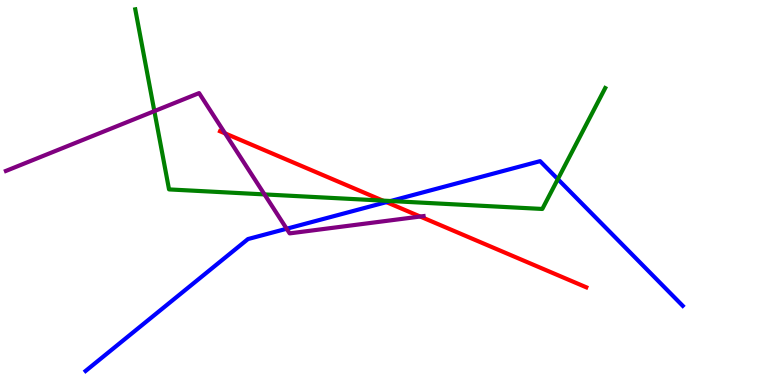[{'lines': ['blue', 'red'], 'intersections': [{'x': 4.99, 'y': 4.75}]}, {'lines': ['green', 'red'], 'intersections': [{'x': 4.94, 'y': 4.79}]}, {'lines': ['purple', 'red'], 'intersections': [{'x': 2.9, 'y': 6.53}, {'x': 5.42, 'y': 4.38}]}, {'lines': ['blue', 'green'], 'intersections': [{'x': 5.04, 'y': 4.78}, {'x': 7.2, 'y': 5.35}]}, {'lines': ['blue', 'purple'], 'intersections': [{'x': 3.7, 'y': 4.06}]}, {'lines': ['green', 'purple'], 'intersections': [{'x': 1.99, 'y': 7.11}, {'x': 3.41, 'y': 4.95}]}]